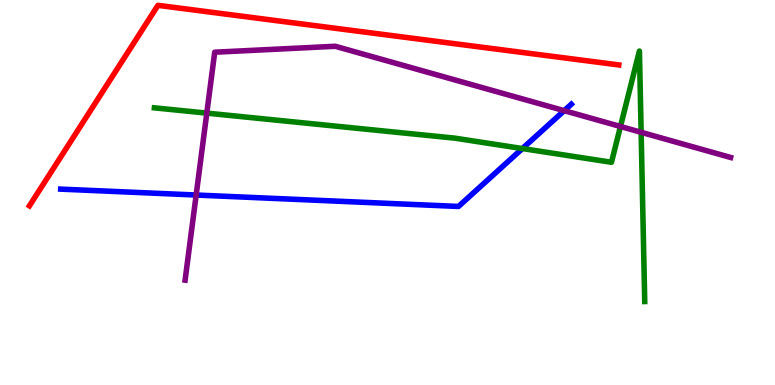[{'lines': ['blue', 'red'], 'intersections': []}, {'lines': ['green', 'red'], 'intersections': []}, {'lines': ['purple', 'red'], 'intersections': []}, {'lines': ['blue', 'green'], 'intersections': [{'x': 6.74, 'y': 6.14}]}, {'lines': ['blue', 'purple'], 'intersections': [{'x': 2.53, 'y': 4.93}, {'x': 7.28, 'y': 7.13}]}, {'lines': ['green', 'purple'], 'intersections': [{'x': 2.67, 'y': 7.06}, {'x': 8.01, 'y': 6.71}, {'x': 8.27, 'y': 6.56}]}]